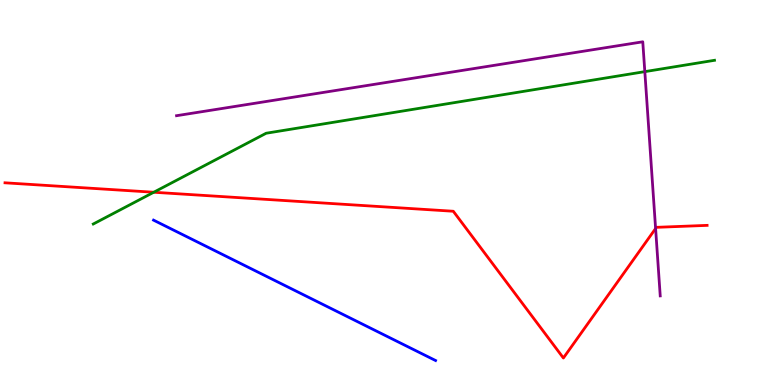[{'lines': ['blue', 'red'], 'intersections': []}, {'lines': ['green', 'red'], 'intersections': [{'x': 1.98, 'y': 5.01}]}, {'lines': ['purple', 'red'], 'intersections': [{'x': 8.46, 'y': 4.06}]}, {'lines': ['blue', 'green'], 'intersections': []}, {'lines': ['blue', 'purple'], 'intersections': []}, {'lines': ['green', 'purple'], 'intersections': [{'x': 8.32, 'y': 8.14}]}]